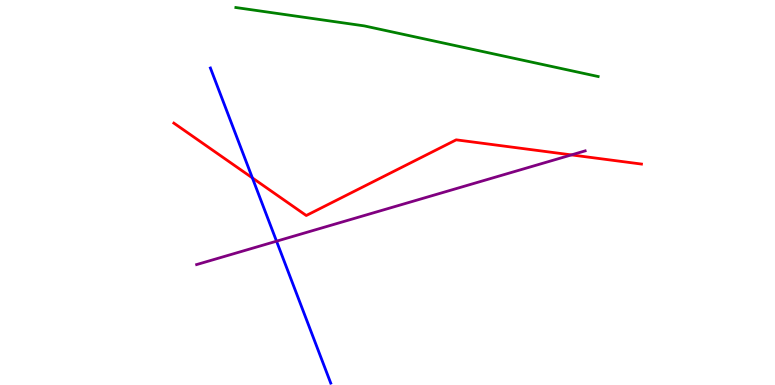[{'lines': ['blue', 'red'], 'intersections': [{'x': 3.26, 'y': 5.38}]}, {'lines': ['green', 'red'], 'intersections': []}, {'lines': ['purple', 'red'], 'intersections': [{'x': 7.37, 'y': 5.98}]}, {'lines': ['blue', 'green'], 'intersections': []}, {'lines': ['blue', 'purple'], 'intersections': [{'x': 3.57, 'y': 3.74}]}, {'lines': ['green', 'purple'], 'intersections': []}]